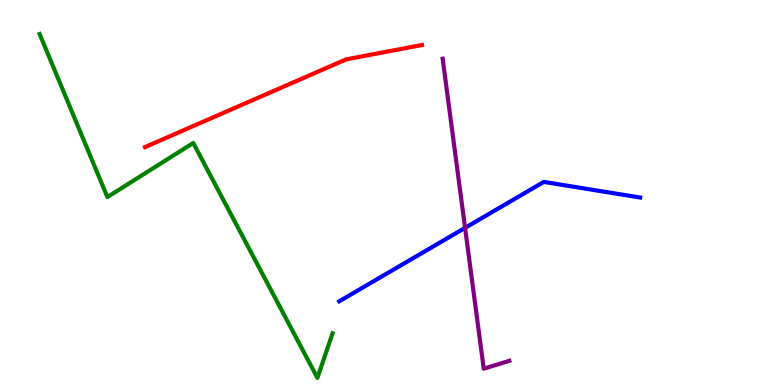[{'lines': ['blue', 'red'], 'intersections': []}, {'lines': ['green', 'red'], 'intersections': []}, {'lines': ['purple', 'red'], 'intersections': []}, {'lines': ['blue', 'green'], 'intersections': []}, {'lines': ['blue', 'purple'], 'intersections': [{'x': 6.0, 'y': 4.08}]}, {'lines': ['green', 'purple'], 'intersections': []}]